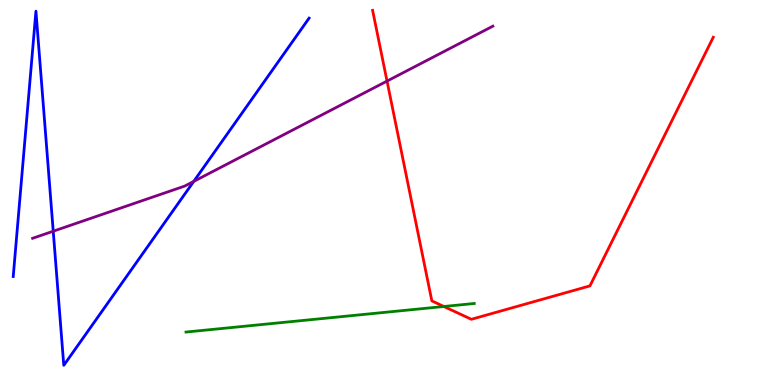[{'lines': ['blue', 'red'], 'intersections': []}, {'lines': ['green', 'red'], 'intersections': [{'x': 5.73, 'y': 2.04}]}, {'lines': ['purple', 'red'], 'intersections': [{'x': 4.99, 'y': 7.89}]}, {'lines': ['blue', 'green'], 'intersections': []}, {'lines': ['blue', 'purple'], 'intersections': [{'x': 0.687, 'y': 3.99}, {'x': 2.5, 'y': 5.29}]}, {'lines': ['green', 'purple'], 'intersections': []}]